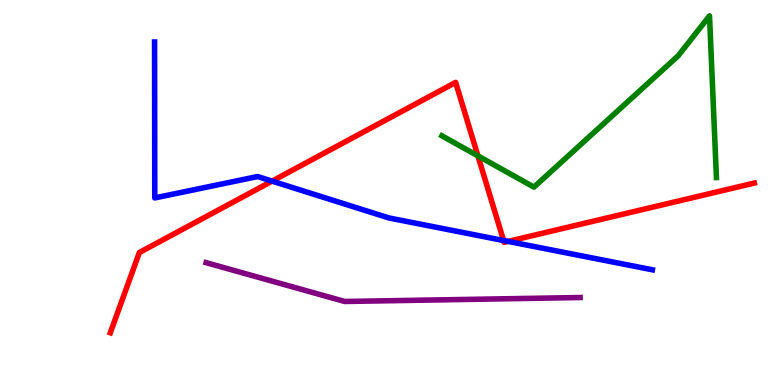[{'lines': ['blue', 'red'], 'intersections': [{'x': 3.51, 'y': 5.3}, {'x': 6.5, 'y': 3.75}, {'x': 6.56, 'y': 3.73}]}, {'lines': ['green', 'red'], 'intersections': [{'x': 6.17, 'y': 5.95}]}, {'lines': ['purple', 'red'], 'intersections': []}, {'lines': ['blue', 'green'], 'intersections': []}, {'lines': ['blue', 'purple'], 'intersections': []}, {'lines': ['green', 'purple'], 'intersections': []}]